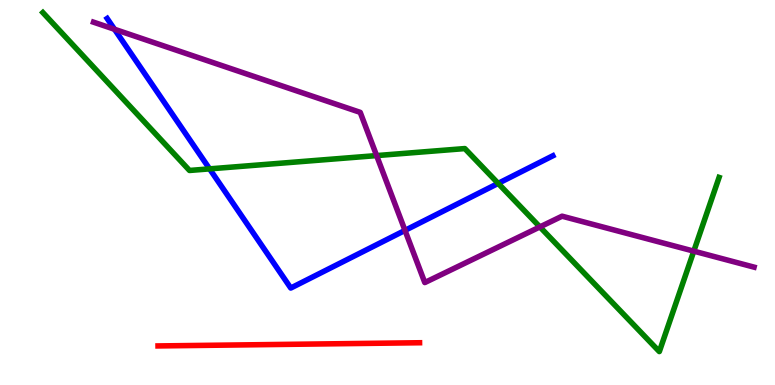[{'lines': ['blue', 'red'], 'intersections': []}, {'lines': ['green', 'red'], 'intersections': []}, {'lines': ['purple', 'red'], 'intersections': []}, {'lines': ['blue', 'green'], 'intersections': [{'x': 2.7, 'y': 5.61}, {'x': 6.43, 'y': 5.24}]}, {'lines': ['blue', 'purple'], 'intersections': [{'x': 1.48, 'y': 9.24}, {'x': 5.23, 'y': 4.02}]}, {'lines': ['green', 'purple'], 'intersections': [{'x': 4.86, 'y': 5.96}, {'x': 6.97, 'y': 4.11}, {'x': 8.95, 'y': 3.48}]}]